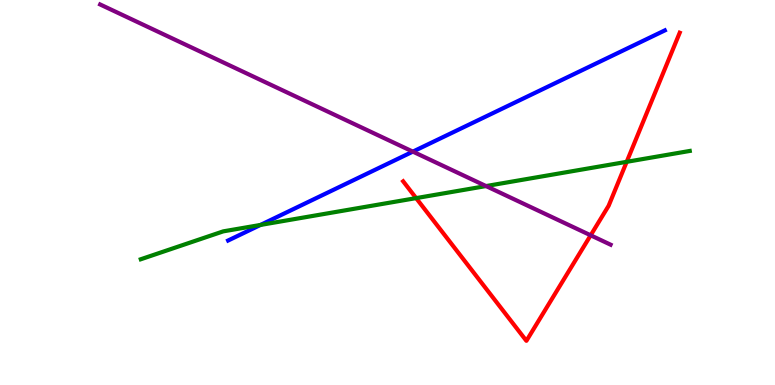[{'lines': ['blue', 'red'], 'intersections': []}, {'lines': ['green', 'red'], 'intersections': [{'x': 5.37, 'y': 4.85}, {'x': 8.09, 'y': 5.8}]}, {'lines': ['purple', 'red'], 'intersections': [{'x': 7.62, 'y': 3.89}]}, {'lines': ['blue', 'green'], 'intersections': [{'x': 3.36, 'y': 4.16}]}, {'lines': ['blue', 'purple'], 'intersections': [{'x': 5.33, 'y': 6.06}]}, {'lines': ['green', 'purple'], 'intersections': [{'x': 6.27, 'y': 5.17}]}]